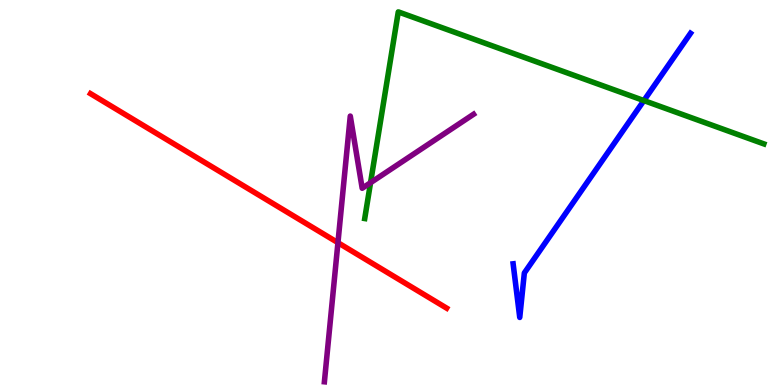[{'lines': ['blue', 'red'], 'intersections': []}, {'lines': ['green', 'red'], 'intersections': []}, {'lines': ['purple', 'red'], 'intersections': [{'x': 4.36, 'y': 3.7}]}, {'lines': ['blue', 'green'], 'intersections': [{'x': 8.31, 'y': 7.39}]}, {'lines': ['blue', 'purple'], 'intersections': []}, {'lines': ['green', 'purple'], 'intersections': [{'x': 4.78, 'y': 5.25}]}]